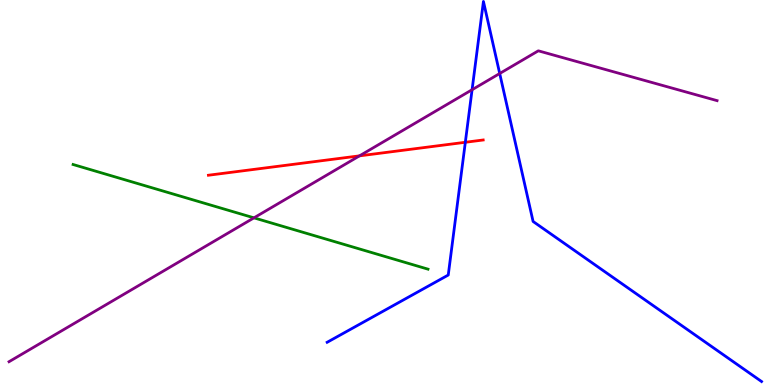[{'lines': ['blue', 'red'], 'intersections': [{'x': 6.0, 'y': 6.3}]}, {'lines': ['green', 'red'], 'intersections': []}, {'lines': ['purple', 'red'], 'intersections': [{'x': 4.64, 'y': 5.95}]}, {'lines': ['blue', 'green'], 'intersections': []}, {'lines': ['blue', 'purple'], 'intersections': [{'x': 6.09, 'y': 7.67}, {'x': 6.45, 'y': 8.09}]}, {'lines': ['green', 'purple'], 'intersections': [{'x': 3.28, 'y': 4.34}]}]